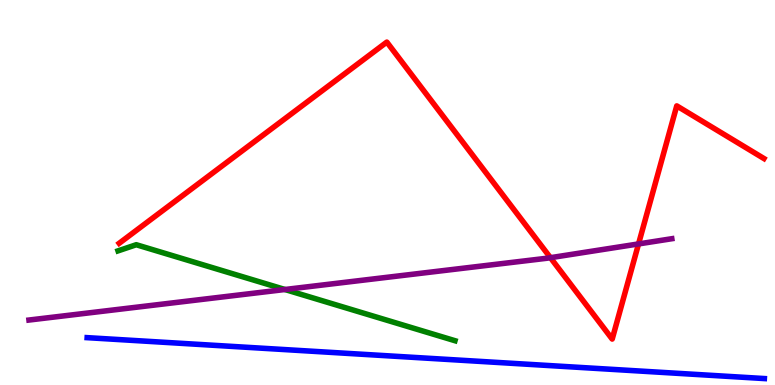[{'lines': ['blue', 'red'], 'intersections': []}, {'lines': ['green', 'red'], 'intersections': []}, {'lines': ['purple', 'red'], 'intersections': [{'x': 7.1, 'y': 3.31}, {'x': 8.24, 'y': 3.66}]}, {'lines': ['blue', 'green'], 'intersections': []}, {'lines': ['blue', 'purple'], 'intersections': []}, {'lines': ['green', 'purple'], 'intersections': [{'x': 3.68, 'y': 2.48}]}]